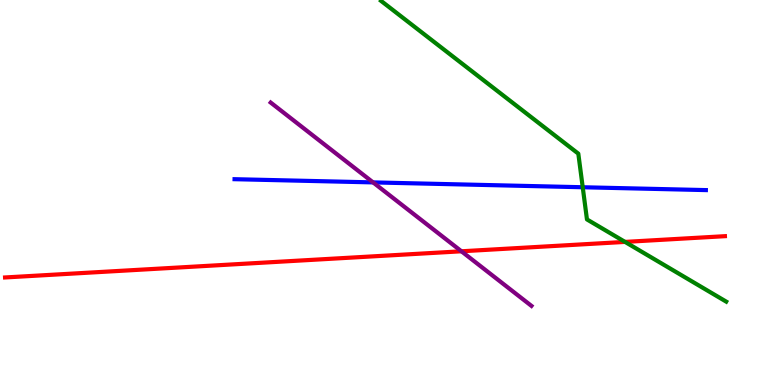[{'lines': ['blue', 'red'], 'intersections': []}, {'lines': ['green', 'red'], 'intersections': [{'x': 8.07, 'y': 3.72}]}, {'lines': ['purple', 'red'], 'intersections': [{'x': 5.95, 'y': 3.47}]}, {'lines': ['blue', 'green'], 'intersections': [{'x': 7.52, 'y': 5.14}]}, {'lines': ['blue', 'purple'], 'intersections': [{'x': 4.81, 'y': 5.26}]}, {'lines': ['green', 'purple'], 'intersections': []}]